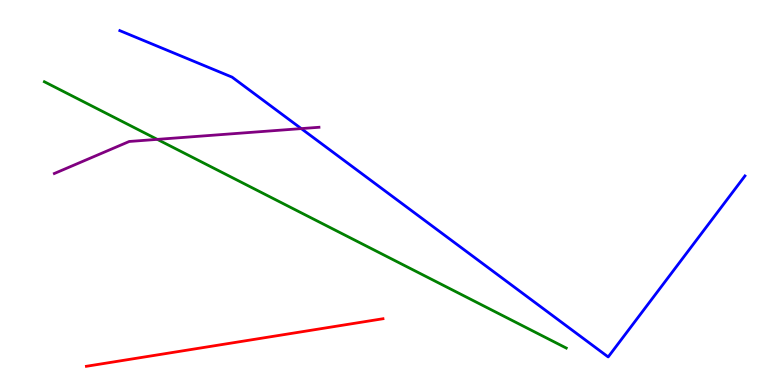[{'lines': ['blue', 'red'], 'intersections': []}, {'lines': ['green', 'red'], 'intersections': []}, {'lines': ['purple', 'red'], 'intersections': []}, {'lines': ['blue', 'green'], 'intersections': []}, {'lines': ['blue', 'purple'], 'intersections': [{'x': 3.89, 'y': 6.66}]}, {'lines': ['green', 'purple'], 'intersections': [{'x': 2.03, 'y': 6.38}]}]